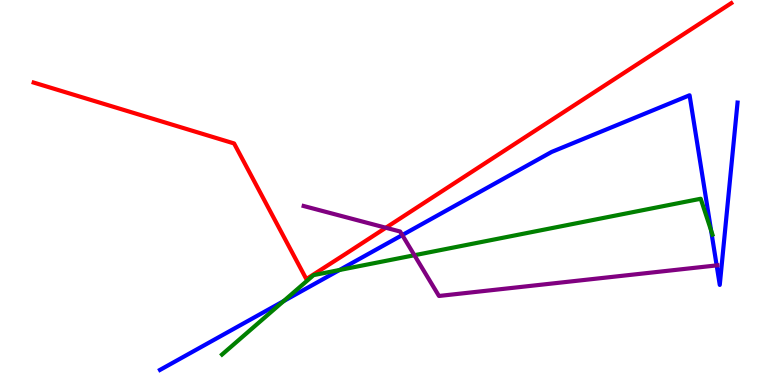[{'lines': ['blue', 'red'], 'intersections': []}, {'lines': ['green', 'red'], 'intersections': []}, {'lines': ['purple', 'red'], 'intersections': [{'x': 4.98, 'y': 4.08}]}, {'lines': ['blue', 'green'], 'intersections': [{'x': 3.66, 'y': 2.18}, {'x': 4.38, 'y': 2.99}, {'x': 9.18, 'y': 4.01}]}, {'lines': ['blue', 'purple'], 'intersections': [{'x': 5.19, 'y': 3.89}, {'x': 9.25, 'y': 3.11}]}, {'lines': ['green', 'purple'], 'intersections': [{'x': 5.35, 'y': 3.37}]}]